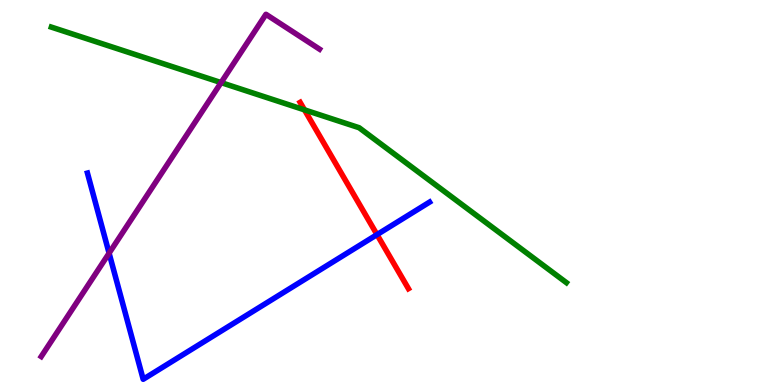[{'lines': ['blue', 'red'], 'intersections': [{'x': 4.86, 'y': 3.91}]}, {'lines': ['green', 'red'], 'intersections': [{'x': 3.93, 'y': 7.15}]}, {'lines': ['purple', 'red'], 'intersections': []}, {'lines': ['blue', 'green'], 'intersections': []}, {'lines': ['blue', 'purple'], 'intersections': [{'x': 1.41, 'y': 3.42}]}, {'lines': ['green', 'purple'], 'intersections': [{'x': 2.85, 'y': 7.85}]}]